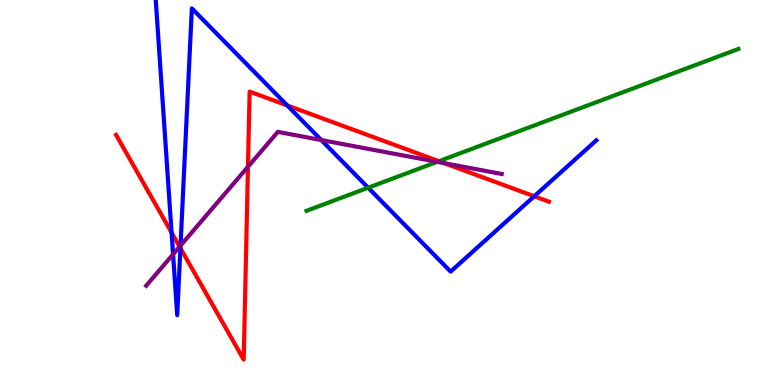[{'lines': ['blue', 'red'], 'intersections': [{'x': 2.21, 'y': 3.96}, {'x': 2.33, 'y': 3.55}, {'x': 3.71, 'y': 7.26}, {'x': 6.89, 'y': 4.9}]}, {'lines': ['green', 'red'], 'intersections': [{'x': 5.66, 'y': 5.81}]}, {'lines': ['purple', 'red'], 'intersections': [{'x': 2.32, 'y': 3.59}, {'x': 3.2, 'y': 5.67}, {'x': 5.73, 'y': 5.76}]}, {'lines': ['blue', 'green'], 'intersections': [{'x': 4.75, 'y': 5.12}]}, {'lines': ['blue', 'purple'], 'intersections': [{'x': 2.23, 'y': 3.39}, {'x': 2.33, 'y': 3.62}, {'x': 4.15, 'y': 6.36}]}, {'lines': ['green', 'purple'], 'intersections': [{'x': 5.64, 'y': 5.8}]}]